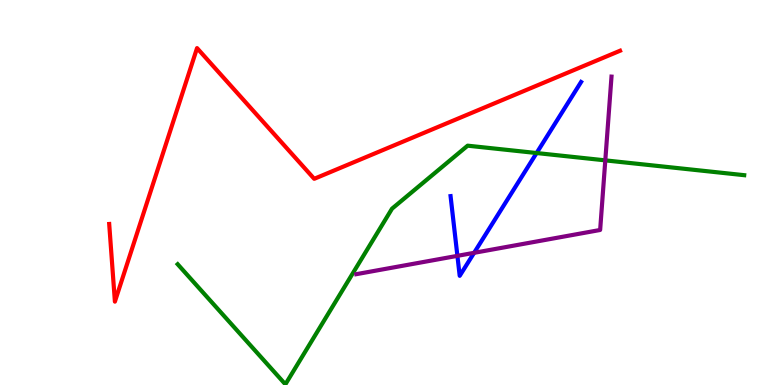[{'lines': ['blue', 'red'], 'intersections': []}, {'lines': ['green', 'red'], 'intersections': []}, {'lines': ['purple', 'red'], 'intersections': []}, {'lines': ['blue', 'green'], 'intersections': [{'x': 6.92, 'y': 6.03}]}, {'lines': ['blue', 'purple'], 'intersections': [{'x': 5.9, 'y': 3.35}, {'x': 6.12, 'y': 3.43}]}, {'lines': ['green', 'purple'], 'intersections': [{'x': 7.81, 'y': 5.83}]}]